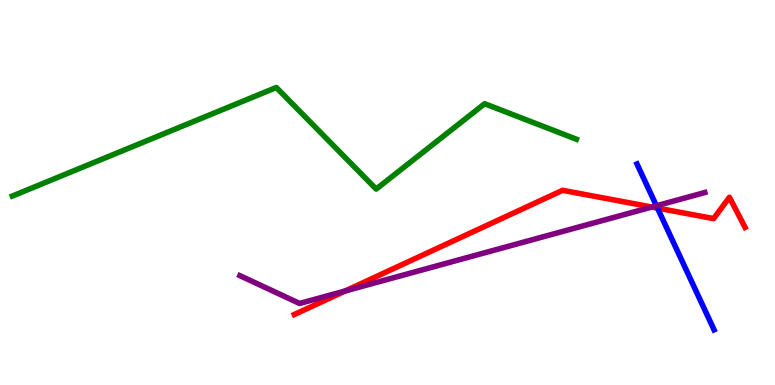[{'lines': ['blue', 'red'], 'intersections': [{'x': 8.48, 'y': 4.6}]}, {'lines': ['green', 'red'], 'intersections': []}, {'lines': ['purple', 'red'], 'intersections': [{'x': 4.45, 'y': 2.44}, {'x': 8.41, 'y': 4.62}]}, {'lines': ['blue', 'green'], 'intersections': []}, {'lines': ['blue', 'purple'], 'intersections': [{'x': 8.47, 'y': 4.66}]}, {'lines': ['green', 'purple'], 'intersections': []}]